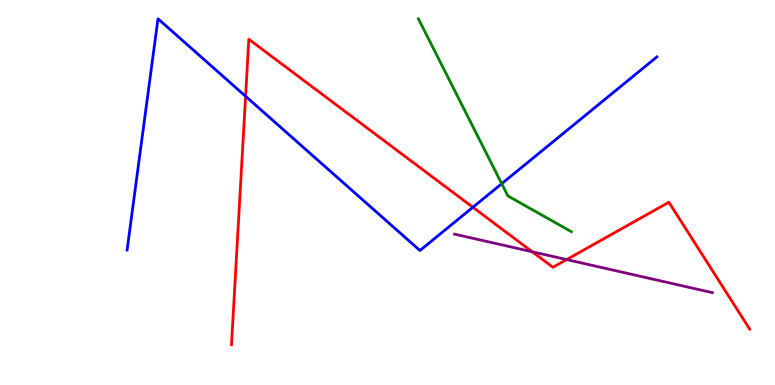[{'lines': ['blue', 'red'], 'intersections': [{'x': 3.17, 'y': 7.5}, {'x': 6.1, 'y': 4.62}]}, {'lines': ['green', 'red'], 'intersections': []}, {'lines': ['purple', 'red'], 'intersections': [{'x': 6.87, 'y': 3.46}, {'x': 7.31, 'y': 3.26}]}, {'lines': ['blue', 'green'], 'intersections': [{'x': 6.47, 'y': 5.23}]}, {'lines': ['blue', 'purple'], 'intersections': []}, {'lines': ['green', 'purple'], 'intersections': []}]